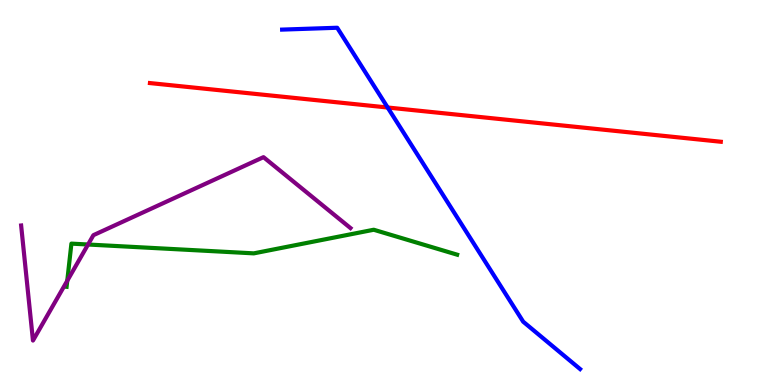[{'lines': ['blue', 'red'], 'intersections': [{'x': 5.0, 'y': 7.21}]}, {'lines': ['green', 'red'], 'intersections': []}, {'lines': ['purple', 'red'], 'intersections': []}, {'lines': ['blue', 'green'], 'intersections': []}, {'lines': ['blue', 'purple'], 'intersections': []}, {'lines': ['green', 'purple'], 'intersections': [{'x': 0.868, 'y': 2.71}, {'x': 1.14, 'y': 3.65}]}]